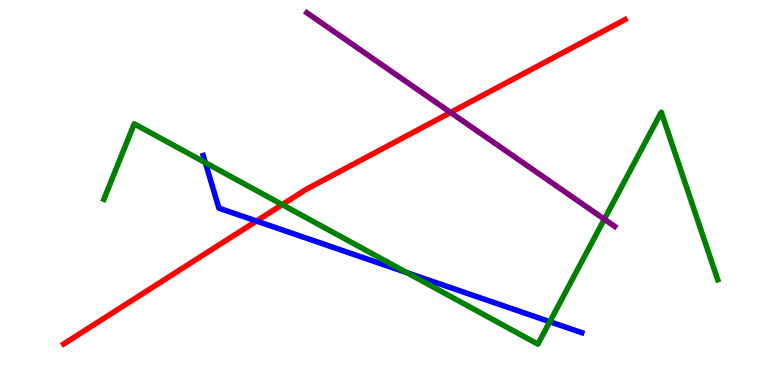[{'lines': ['blue', 'red'], 'intersections': [{'x': 3.31, 'y': 4.26}]}, {'lines': ['green', 'red'], 'intersections': [{'x': 3.64, 'y': 4.69}]}, {'lines': ['purple', 'red'], 'intersections': [{'x': 5.81, 'y': 7.08}]}, {'lines': ['blue', 'green'], 'intersections': [{'x': 2.65, 'y': 5.78}, {'x': 5.25, 'y': 2.92}, {'x': 7.09, 'y': 1.64}]}, {'lines': ['blue', 'purple'], 'intersections': []}, {'lines': ['green', 'purple'], 'intersections': [{'x': 7.8, 'y': 4.31}]}]